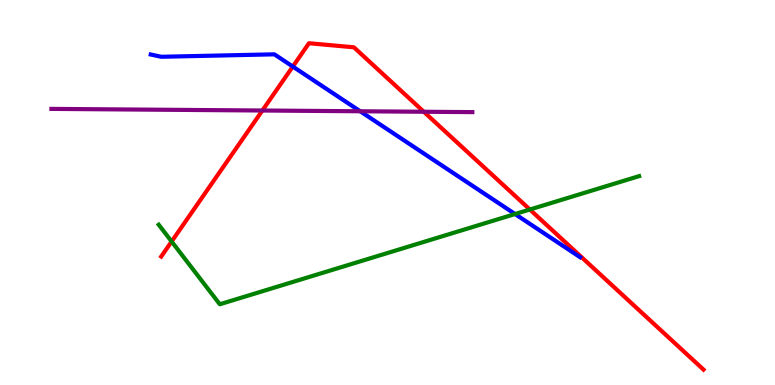[{'lines': ['blue', 'red'], 'intersections': [{'x': 3.78, 'y': 8.27}]}, {'lines': ['green', 'red'], 'intersections': [{'x': 2.21, 'y': 3.73}, {'x': 6.84, 'y': 4.56}]}, {'lines': ['purple', 'red'], 'intersections': [{'x': 3.39, 'y': 7.13}, {'x': 5.47, 'y': 7.1}]}, {'lines': ['blue', 'green'], 'intersections': [{'x': 6.65, 'y': 4.44}]}, {'lines': ['blue', 'purple'], 'intersections': [{'x': 4.65, 'y': 7.11}]}, {'lines': ['green', 'purple'], 'intersections': []}]